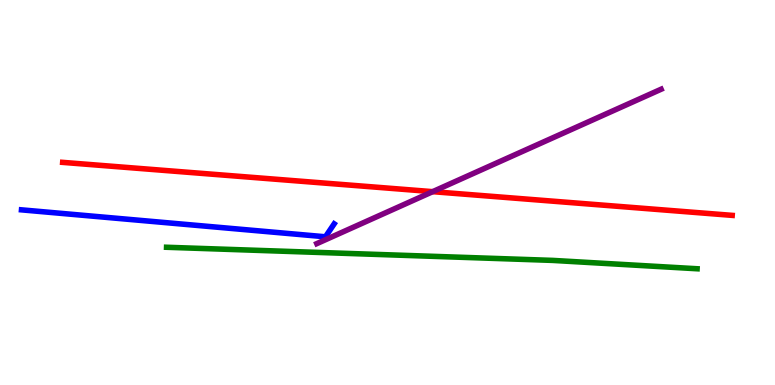[{'lines': ['blue', 'red'], 'intersections': []}, {'lines': ['green', 'red'], 'intersections': []}, {'lines': ['purple', 'red'], 'intersections': [{'x': 5.58, 'y': 5.02}]}, {'lines': ['blue', 'green'], 'intersections': []}, {'lines': ['blue', 'purple'], 'intersections': []}, {'lines': ['green', 'purple'], 'intersections': []}]